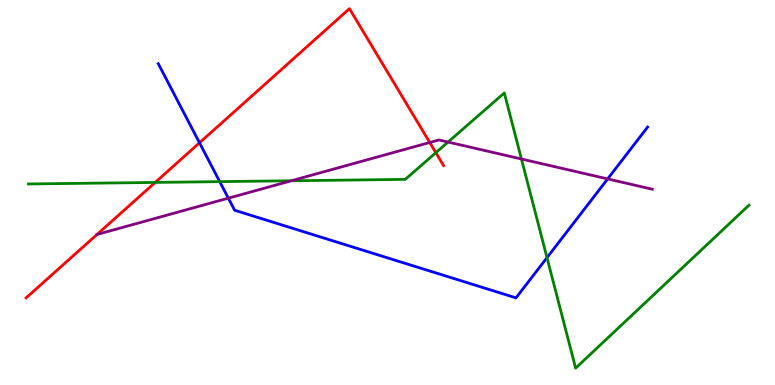[{'lines': ['blue', 'red'], 'intersections': [{'x': 2.57, 'y': 6.29}]}, {'lines': ['green', 'red'], 'intersections': [{'x': 2.0, 'y': 5.26}, {'x': 5.62, 'y': 6.03}]}, {'lines': ['purple', 'red'], 'intersections': [{'x': 1.25, 'y': 3.91}, {'x': 5.55, 'y': 6.3}]}, {'lines': ['blue', 'green'], 'intersections': [{'x': 2.84, 'y': 5.28}, {'x': 7.06, 'y': 3.31}]}, {'lines': ['blue', 'purple'], 'intersections': [{'x': 2.95, 'y': 4.85}, {'x': 7.84, 'y': 5.35}]}, {'lines': ['green', 'purple'], 'intersections': [{'x': 3.76, 'y': 5.3}, {'x': 5.78, 'y': 6.31}, {'x': 6.73, 'y': 5.87}]}]